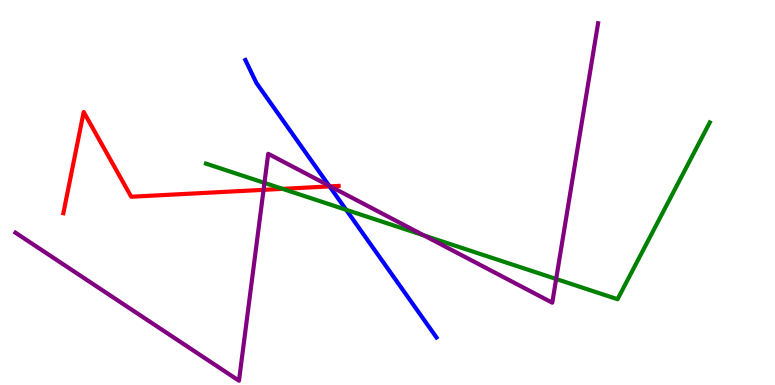[{'lines': ['blue', 'red'], 'intersections': [{'x': 4.25, 'y': 5.16}]}, {'lines': ['green', 'red'], 'intersections': [{'x': 3.65, 'y': 5.09}]}, {'lines': ['purple', 'red'], 'intersections': [{'x': 3.4, 'y': 5.07}, {'x': 4.26, 'y': 5.16}]}, {'lines': ['blue', 'green'], 'intersections': [{'x': 4.47, 'y': 4.55}]}, {'lines': ['blue', 'purple'], 'intersections': [{'x': 4.25, 'y': 5.18}]}, {'lines': ['green', 'purple'], 'intersections': [{'x': 3.41, 'y': 5.25}, {'x': 5.47, 'y': 3.88}, {'x': 7.18, 'y': 2.75}]}]